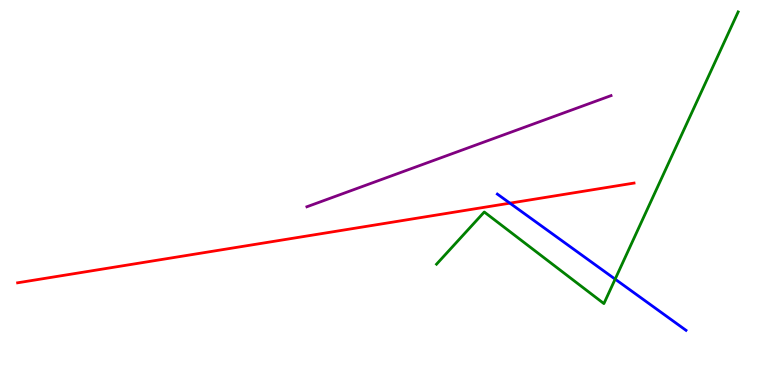[{'lines': ['blue', 'red'], 'intersections': [{'x': 6.58, 'y': 4.72}]}, {'lines': ['green', 'red'], 'intersections': []}, {'lines': ['purple', 'red'], 'intersections': []}, {'lines': ['blue', 'green'], 'intersections': [{'x': 7.94, 'y': 2.75}]}, {'lines': ['blue', 'purple'], 'intersections': []}, {'lines': ['green', 'purple'], 'intersections': []}]